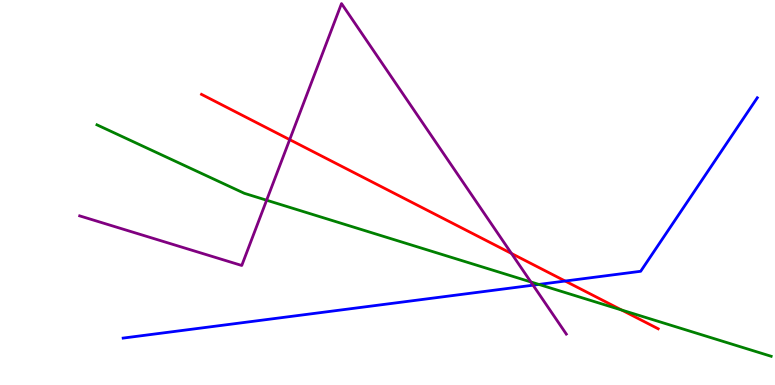[{'lines': ['blue', 'red'], 'intersections': [{'x': 7.29, 'y': 2.7}]}, {'lines': ['green', 'red'], 'intersections': [{'x': 8.02, 'y': 1.95}]}, {'lines': ['purple', 'red'], 'intersections': [{'x': 3.74, 'y': 6.37}, {'x': 6.6, 'y': 3.42}]}, {'lines': ['blue', 'green'], 'intersections': [{'x': 6.95, 'y': 2.61}]}, {'lines': ['blue', 'purple'], 'intersections': [{'x': 6.88, 'y': 2.59}]}, {'lines': ['green', 'purple'], 'intersections': [{'x': 3.44, 'y': 4.8}, {'x': 6.85, 'y': 2.68}]}]